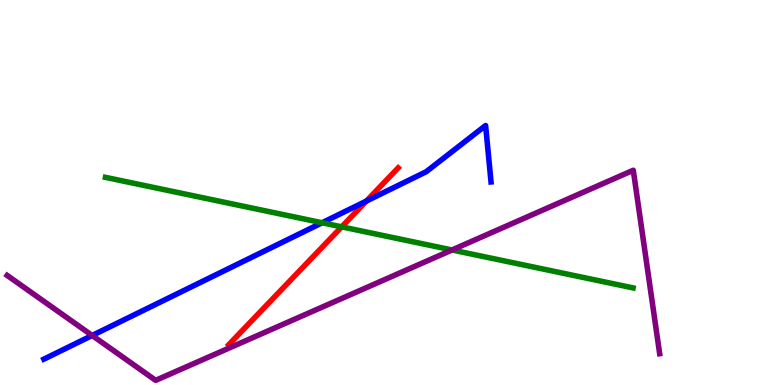[{'lines': ['blue', 'red'], 'intersections': [{'x': 4.73, 'y': 4.78}]}, {'lines': ['green', 'red'], 'intersections': [{'x': 4.41, 'y': 4.11}]}, {'lines': ['purple', 'red'], 'intersections': []}, {'lines': ['blue', 'green'], 'intersections': [{'x': 4.16, 'y': 4.21}]}, {'lines': ['blue', 'purple'], 'intersections': [{'x': 1.19, 'y': 1.29}]}, {'lines': ['green', 'purple'], 'intersections': [{'x': 5.83, 'y': 3.51}]}]